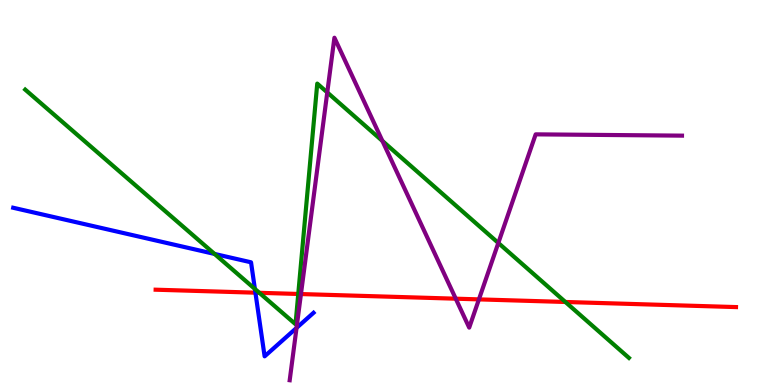[{'lines': ['blue', 'red'], 'intersections': [{'x': 3.3, 'y': 2.4}]}, {'lines': ['green', 'red'], 'intersections': [{'x': 3.35, 'y': 2.39}, {'x': 3.85, 'y': 2.36}, {'x': 7.3, 'y': 2.16}]}, {'lines': ['purple', 'red'], 'intersections': [{'x': 3.88, 'y': 2.36}, {'x': 5.88, 'y': 2.24}, {'x': 6.18, 'y': 2.22}]}, {'lines': ['blue', 'green'], 'intersections': [{'x': 2.77, 'y': 3.4}, {'x': 3.29, 'y': 2.5}]}, {'lines': ['blue', 'purple'], 'intersections': [{'x': 3.83, 'y': 1.48}]}, {'lines': ['green', 'purple'], 'intersections': [{'x': 4.22, 'y': 7.6}, {'x': 4.93, 'y': 6.34}, {'x': 6.43, 'y': 3.69}]}]